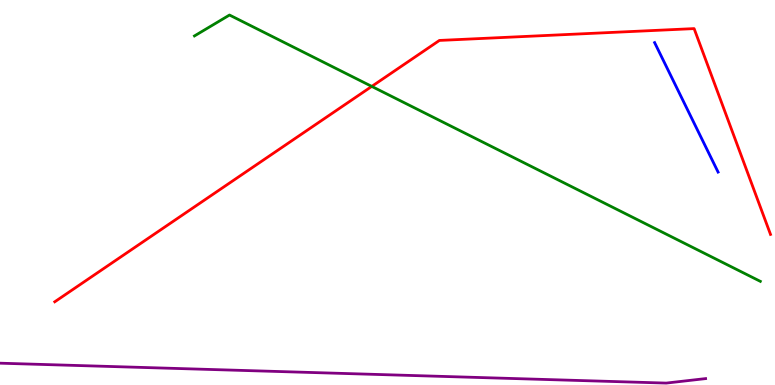[{'lines': ['blue', 'red'], 'intersections': []}, {'lines': ['green', 'red'], 'intersections': [{'x': 4.8, 'y': 7.76}]}, {'lines': ['purple', 'red'], 'intersections': []}, {'lines': ['blue', 'green'], 'intersections': []}, {'lines': ['blue', 'purple'], 'intersections': []}, {'lines': ['green', 'purple'], 'intersections': []}]